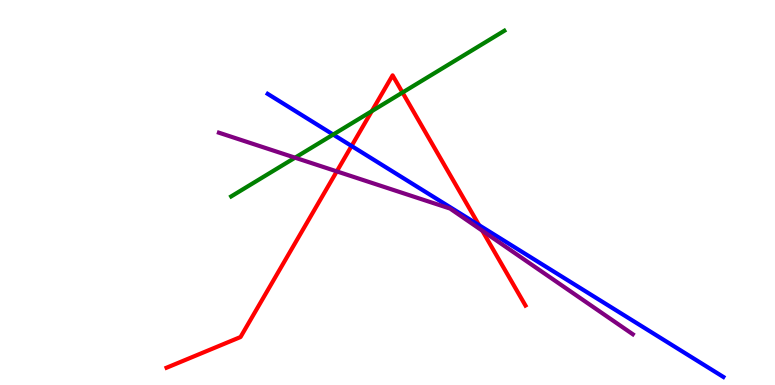[{'lines': ['blue', 'red'], 'intersections': [{'x': 4.54, 'y': 6.21}, {'x': 6.18, 'y': 4.15}]}, {'lines': ['green', 'red'], 'intersections': [{'x': 4.8, 'y': 7.11}, {'x': 5.19, 'y': 7.6}]}, {'lines': ['purple', 'red'], 'intersections': [{'x': 4.35, 'y': 5.55}, {'x': 6.22, 'y': 4.01}]}, {'lines': ['blue', 'green'], 'intersections': [{'x': 4.3, 'y': 6.51}]}, {'lines': ['blue', 'purple'], 'intersections': []}, {'lines': ['green', 'purple'], 'intersections': [{'x': 3.81, 'y': 5.9}]}]